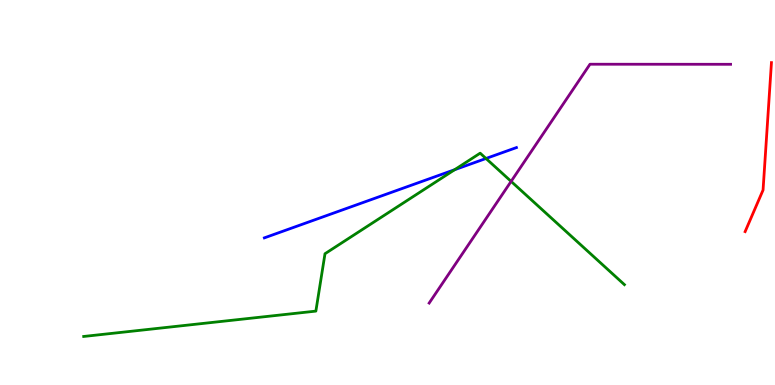[{'lines': ['blue', 'red'], 'intersections': []}, {'lines': ['green', 'red'], 'intersections': []}, {'lines': ['purple', 'red'], 'intersections': []}, {'lines': ['blue', 'green'], 'intersections': [{'x': 5.87, 'y': 5.59}, {'x': 6.27, 'y': 5.88}]}, {'lines': ['blue', 'purple'], 'intersections': []}, {'lines': ['green', 'purple'], 'intersections': [{'x': 6.59, 'y': 5.29}]}]